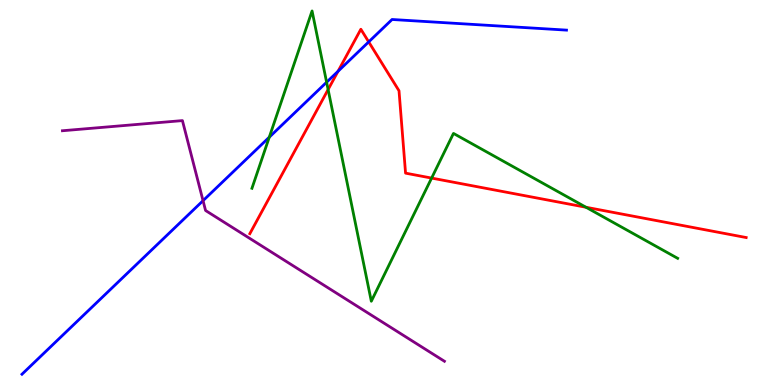[{'lines': ['blue', 'red'], 'intersections': [{'x': 4.36, 'y': 8.15}, {'x': 4.76, 'y': 8.91}]}, {'lines': ['green', 'red'], 'intersections': [{'x': 4.23, 'y': 7.67}, {'x': 5.57, 'y': 5.37}, {'x': 7.56, 'y': 4.62}]}, {'lines': ['purple', 'red'], 'intersections': []}, {'lines': ['blue', 'green'], 'intersections': [{'x': 3.47, 'y': 6.44}, {'x': 4.21, 'y': 7.86}]}, {'lines': ['blue', 'purple'], 'intersections': [{'x': 2.62, 'y': 4.79}]}, {'lines': ['green', 'purple'], 'intersections': []}]